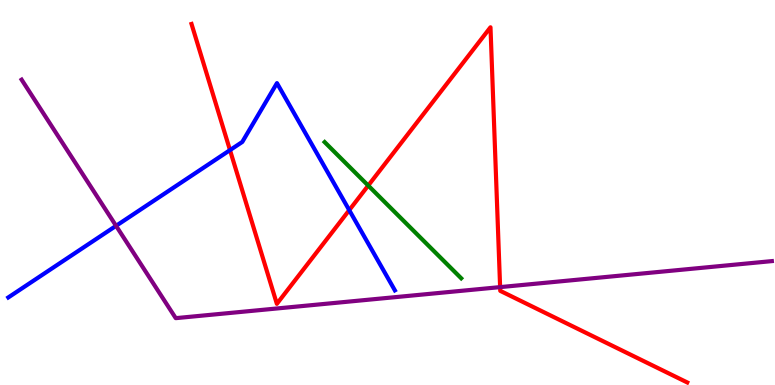[{'lines': ['blue', 'red'], 'intersections': [{'x': 2.97, 'y': 6.1}, {'x': 4.51, 'y': 4.54}]}, {'lines': ['green', 'red'], 'intersections': [{'x': 4.75, 'y': 5.18}]}, {'lines': ['purple', 'red'], 'intersections': [{'x': 6.45, 'y': 2.54}]}, {'lines': ['blue', 'green'], 'intersections': []}, {'lines': ['blue', 'purple'], 'intersections': [{'x': 1.5, 'y': 4.13}]}, {'lines': ['green', 'purple'], 'intersections': []}]